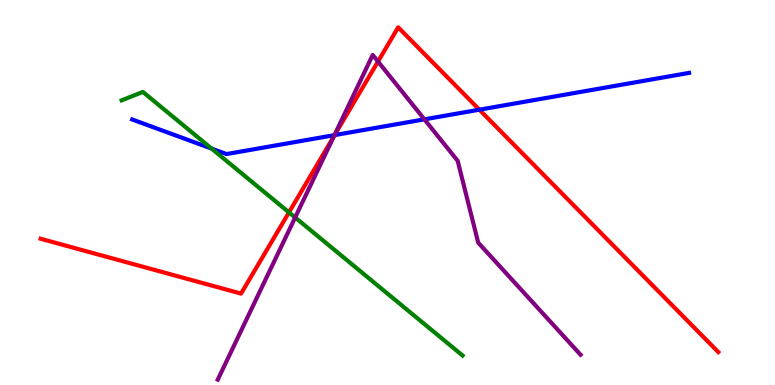[{'lines': ['blue', 'red'], 'intersections': [{'x': 4.32, 'y': 6.49}, {'x': 6.19, 'y': 7.15}]}, {'lines': ['green', 'red'], 'intersections': [{'x': 3.73, 'y': 4.48}]}, {'lines': ['purple', 'red'], 'intersections': [{'x': 4.31, 'y': 6.46}, {'x': 4.88, 'y': 8.4}]}, {'lines': ['blue', 'green'], 'intersections': [{'x': 2.73, 'y': 6.14}]}, {'lines': ['blue', 'purple'], 'intersections': [{'x': 4.32, 'y': 6.49}, {'x': 5.48, 'y': 6.9}]}, {'lines': ['green', 'purple'], 'intersections': [{'x': 3.81, 'y': 4.35}]}]